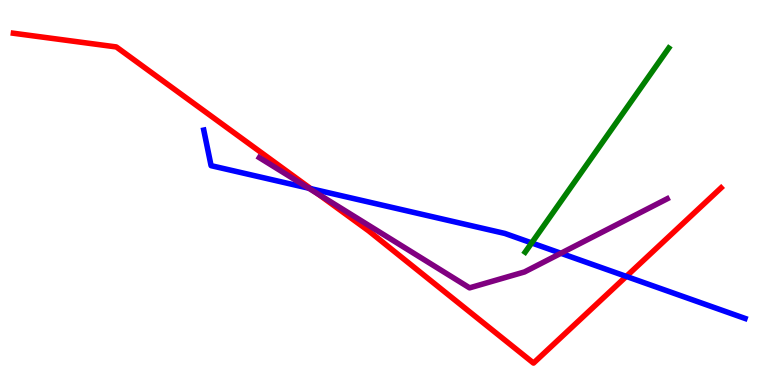[{'lines': ['blue', 'red'], 'intersections': [{'x': 4.01, 'y': 5.1}, {'x': 8.08, 'y': 2.82}]}, {'lines': ['green', 'red'], 'intersections': []}, {'lines': ['purple', 'red'], 'intersections': [{'x': 4.1, 'y': 4.96}]}, {'lines': ['blue', 'green'], 'intersections': [{'x': 6.86, 'y': 3.69}]}, {'lines': ['blue', 'purple'], 'intersections': [{'x': 3.98, 'y': 5.11}, {'x': 7.24, 'y': 3.42}]}, {'lines': ['green', 'purple'], 'intersections': []}]